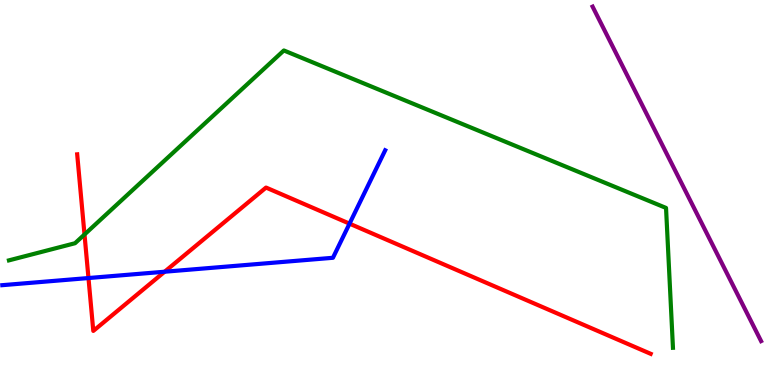[{'lines': ['blue', 'red'], 'intersections': [{'x': 1.14, 'y': 2.78}, {'x': 2.12, 'y': 2.94}, {'x': 4.51, 'y': 4.19}]}, {'lines': ['green', 'red'], 'intersections': [{'x': 1.09, 'y': 3.91}]}, {'lines': ['purple', 'red'], 'intersections': []}, {'lines': ['blue', 'green'], 'intersections': []}, {'lines': ['blue', 'purple'], 'intersections': []}, {'lines': ['green', 'purple'], 'intersections': []}]